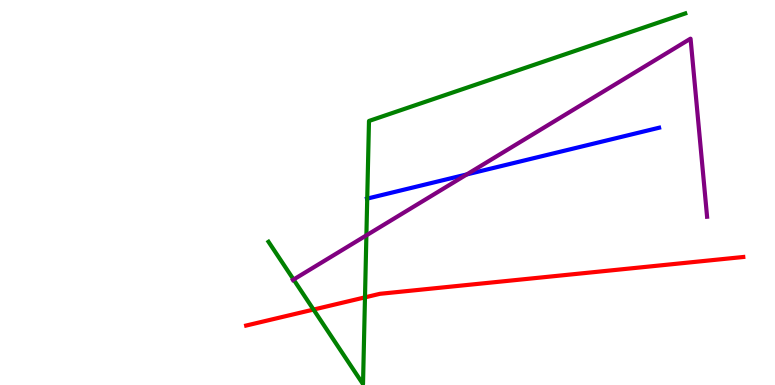[{'lines': ['blue', 'red'], 'intersections': []}, {'lines': ['green', 'red'], 'intersections': [{'x': 4.05, 'y': 1.96}, {'x': 4.71, 'y': 2.28}]}, {'lines': ['purple', 'red'], 'intersections': []}, {'lines': ['blue', 'green'], 'intersections': [{'x': 4.74, 'y': 4.84}]}, {'lines': ['blue', 'purple'], 'intersections': [{'x': 6.02, 'y': 5.47}]}, {'lines': ['green', 'purple'], 'intersections': [{'x': 3.79, 'y': 2.74}, {'x': 4.73, 'y': 3.89}]}]